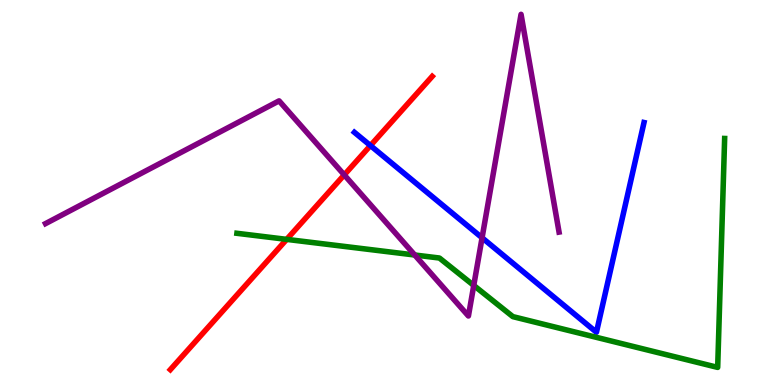[{'lines': ['blue', 'red'], 'intersections': [{'x': 4.78, 'y': 6.22}]}, {'lines': ['green', 'red'], 'intersections': [{'x': 3.7, 'y': 3.78}]}, {'lines': ['purple', 'red'], 'intersections': [{'x': 4.44, 'y': 5.46}]}, {'lines': ['blue', 'green'], 'intersections': []}, {'lines': ['blue', 'purple'], 'intersections': [{'x': 6.22, 'y': 3.82}]}, {'lines': ['green', 'purple'], 'intersections': [{'x': 5.35, 'y': 3.38}, {'x': 6.11, 'y': 2.59}]}]